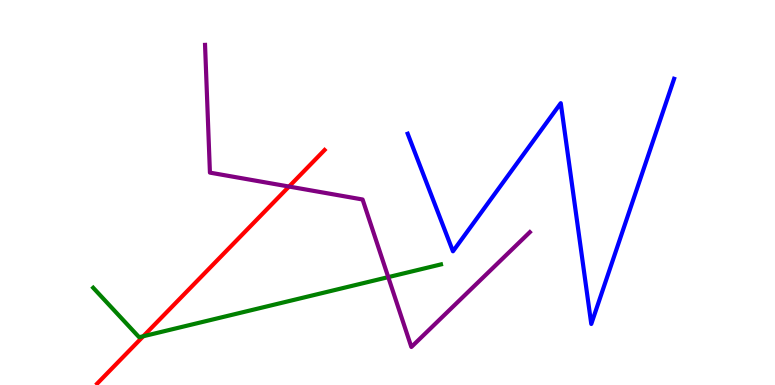[{'lines': ['blue', 'red'], 'intersections': []}, {'lines': ['green', 'red'], 'intersections': [{'x': 1.85, 'y': 1.27}]}, {'lines': ['purple', 'red'], 'intersections': [{'x': 3.73, 'y': 5.15}]}, {'lines': ['blue', 'green'], 'intersections': []}, {'lines': ['blue', 'purple'], 'intersections': []}, {'lines': ['green', 'purple'], 'intersections': [{'x': 5.01, 'y': 2.8}]}]